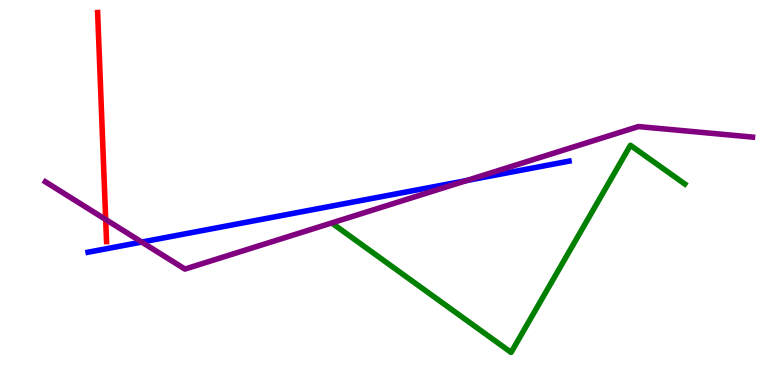[{'lines': ['blue', 'red'], 'intersections': []}, {'lines': ['green', 'red'], 'intersections': []}, {'lines': ['purple', 'red'], 'intersections': [{'x': 1.36, 'y': 4.3}]}, {'lines': ['blue', 'green'], 'intersections': []}, {'lines': ['blue', 'purple'], 'intersections': [{'x': 1.83, 'y': 3.71}, {'x': 6.02, 'y': 5.31}]}, {'lines': ['green', 'purple'], 'intersections': []}]